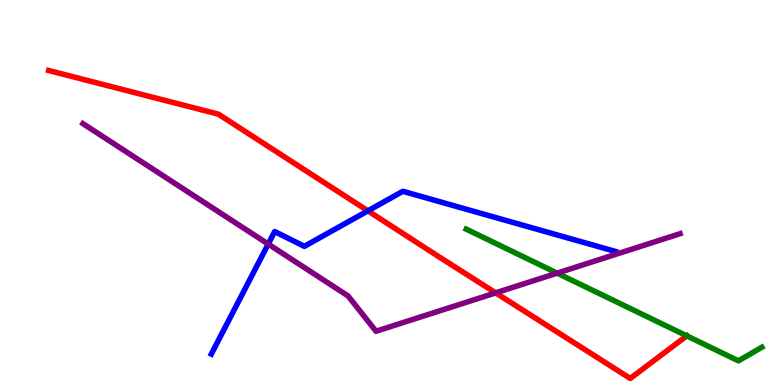[{'lines': ['blue', 'red'], 'intersections': [{'x': 4.75, 'y': 4.52}]}, {'lines': ['green', 'red'], 'intersections': [{'x': 8.86, 'y': 1.28}]}, {'lines': ['purple', 'red'], 'intersections': [{'x': 6.4, 'y': 2.39}]}, {'lines': ['blue', 'green'], 'intersections': []}, {'lines': ['blue', 'purple'], 'intersections': [{'x': 3.46, 'y': 3.66}]}, {'lines': ['green', 'purple'], 'intersections': [{'x': 7.19, 'y': 2.91}]}]